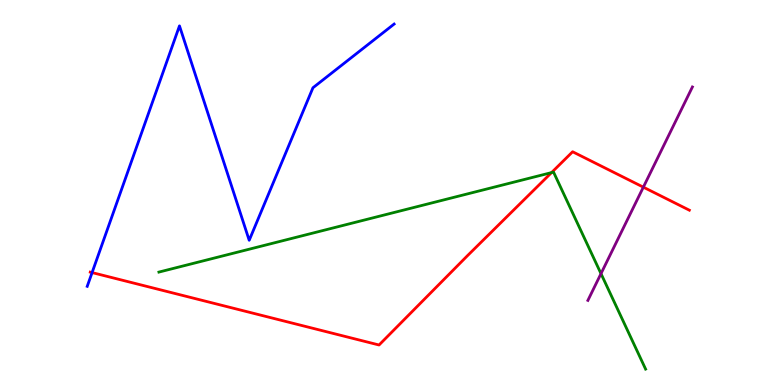[{'lines': ['blue', 'red'], 'intersections': [{'x': 1.19, 'y': 2.92}]}, {'lines': ['green', 'red'], 'intersections': [{'x': 7.12, 'y': 5.52}]}, {'lines': ['purple', 'red'], 'intersections': [{'x': 8.3, 'y': 5.14}]}, {'lines': ['blue', 'green'], 'intersections': []}, {'lines': ['blue', 'purple'], 'intersections': []}, {'lines': ['green', 'purple'], 'intersections': [{'x': 7.75, 'y': 2.89}]}]